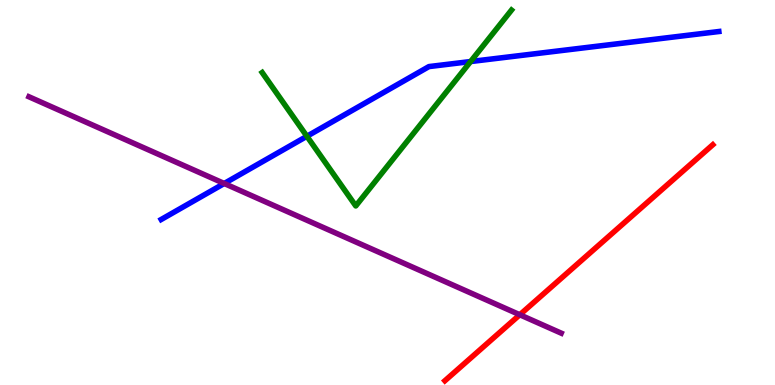[{'lines': ['blue', 'red'], 'intersections': []}, {'lines': ['green', 'red'], 'intersections': []}, {'lines': ['purple', 'red'], 'intersections': [{'x': 6.71, 'y': 1.82}]}, {'lines': ['blue', 'green'], 'intersections': [{'x': 3.96, 'y': 6.46}, {'x': 6.07, 'y': 8.4}]}, {'lines': ['blue', 'purple'], 'intersections': [{'x': 2.89, 'y': 5.23}]}, {'lines': ['green', 'purple'], 'intersections': []}]